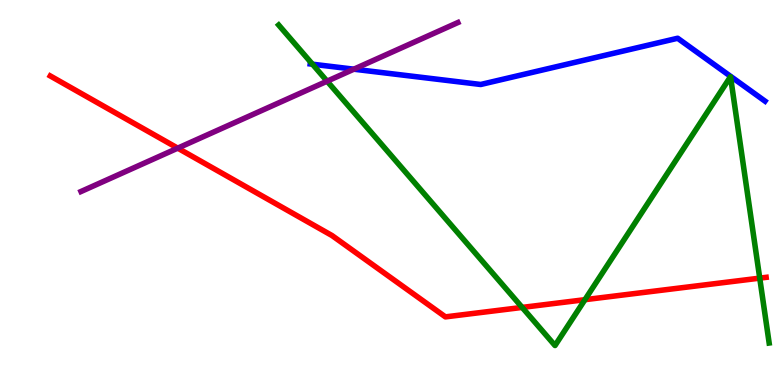[{'lines': ['blue', 'red'], 'intersections': []}, {'lines': ['green', 'red'], 'intersections': [{'x': 6.74, 'y': 2.02}, {'x': 7.55, 'y': 2.22}, {'x': 9.8, 'y': 2.78}]}, {'lines': ['purple', 'red'], 'intersections': [{'x': 2.29, 'y': 6.15}]}, {'lines': ['blue', 'green'], 'intersections': [{'x': 4.03, 'y': 8.33}]}, {'lines': ['blue', 'purple'], 'intersections': [{'x': 4.57, 'y': 8.2}]}, {'lines': ['green', 'purple'], 'intersections': [{'x': 4.22, 'y': 7.89}]}]